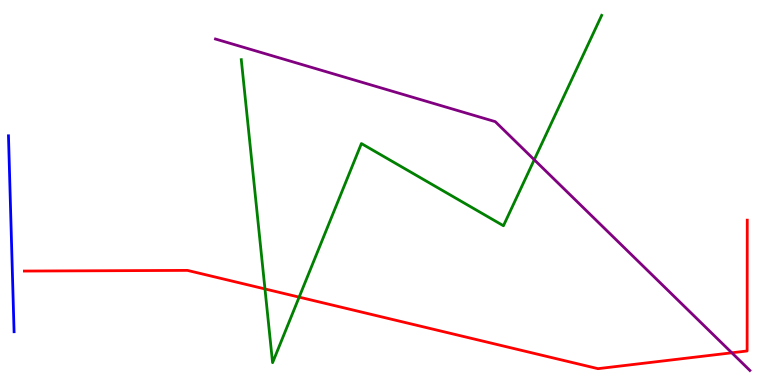[{'lines': ['blue', 'red'], 'intersections': []}, {'lines': ['green', 'red'], 'intersections': [{'x': 3.42, 'y': 2.49}, {'x': 3.86, 'y': 2.28}]}, {'lines': ['purple', 'red'], 'intersections': [{'x': 9.44, 'y': 0.837}]}, {'lines': ['blue', 'green'], 'intersections': []}, {'lines': ['blue', 'purple'], 'intersections': []}, {'lines': ['green', 'purple'], 'intersections': [{'x': 6.89, 'y': 5.85}]}]